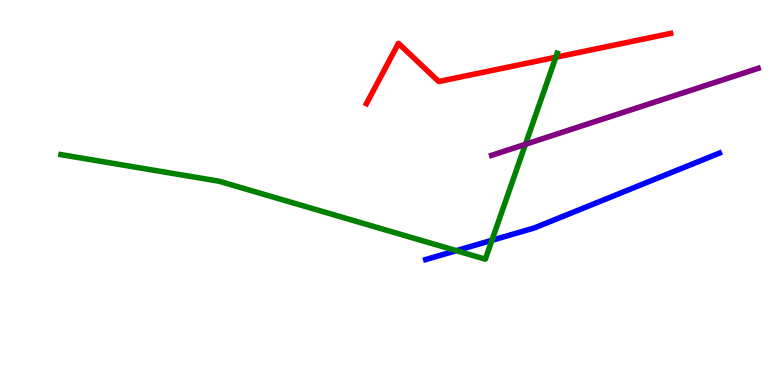[{'lines': ['blue', 'red'], 'intersections': []}, {'lines': ['green', 'red'], 'intersections': [{'x': 7.17, 'y': 8.51}]}, {'lines': ['purple', 'red'], 'intersections': []}, {'lines': ['blue', 'green'], 'intersections': [{'x': 5.89, 'y': 3.49}, {'x': 6.35, 'y': 3.76}]}, {'lines': ['blue', 'purple'], 'intersections': []}, {'lines': ['green', 'purple'], 'intersections': [{'x': 6.78, 'y': 6.25}]}]